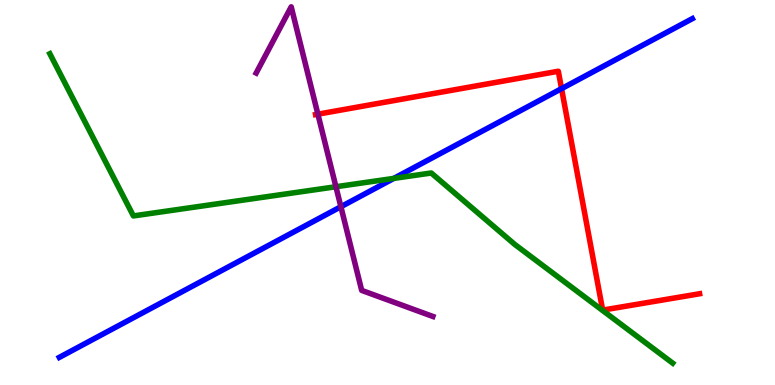[{'lines': ['blue', 'red'], 'intersections': [{'x': 7.25, 'y': 7.7}]}, {'lines': ['green', 'red'], 'intersections': []}, {'lines': ['purple', 'red'], 'intersections': [{'x': 4.1, 'y': 7.03}]}, {'lines': ['blue', 'green'], 'intersections': [{'x': 5.08, 'y': 5.37}]}, {'lines': ['blue', 'purple'], 'intersections': [{'x': 4.4, 'y': 4.63}]}, {'lines': ['green', 'purple'], 'intersections': [{'x': 4.33, 'y': 5.15}]}]